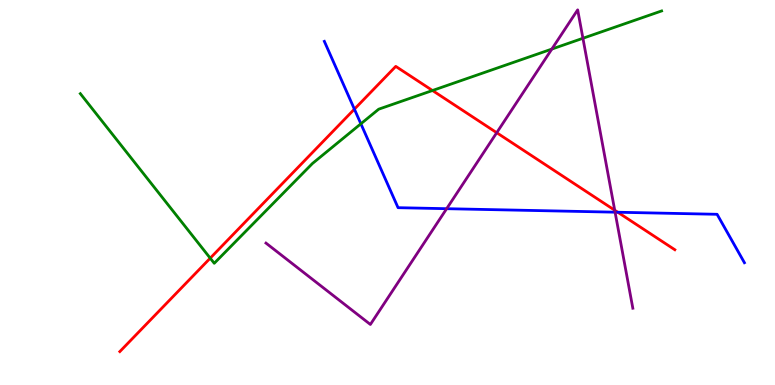[{'lines': ['blue', 'red'], 'intersections': [{'x': 4.57, 'y': 7.16}, {'x': 7.97, 'y': 4.49}]}, {'lines': ['green', 'red'], 'intersections': [{'x': 2.71, 'y': 3.29}, {'x': 5.58, 'y': 7.65}]}, {'lines': ['purple', 'red'], 'intersections': [{'x': 6.41, 'y': 6.55}, {'x': 7.93, 'y': 4.54}]}, {'lines': ['blue', 'green'], 'intersections': [{'x': 4.66, 'y': 6.78}]}, {'lines': ['blue', 'purple'], 'intersections': [{'x': 5.76, 'y': 4.58}, {'x': 7.94, 'y': 4.49}]}, {'lines': ['green', 'purple'], 'intersections': [{'x': 7.12, 'y': 8.73}, {'x': 7.52, 'y': 9.01}]}]